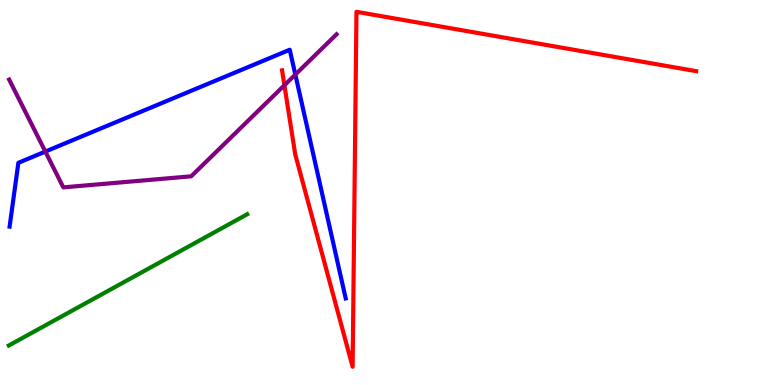[{'lines': ['blue', 'red'], 'intersections': []}, {'lines': ['green', 'red'], 'intersections': []}, {'lines': ['purple', 'red'], 'intersections': [{'x': 3.67, 'y': 7.79}]}, {'lines': ['blue', 'green'], 'intersections': []}, {'lines': ['blue', 'purple'], 'intersections': [{'x': 0.585, 'y': 6.06}, {'x': 3.81, 'y': 8.06}]}, {'lines': ['green', 'purple'], 'intersections': []}]